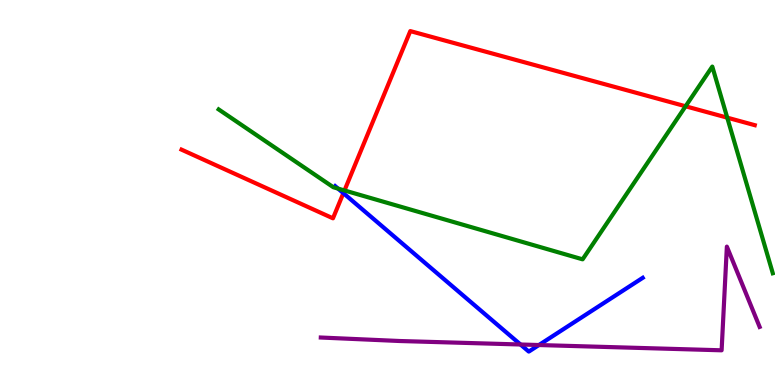[{'lines': ['blue', 'red'], 'intersections': [{'x': 4.43, 'y': 4.98}]}, {'lines': ['green', 'red'], 'intersections': [{'x': 4.44, 'y': 5.05}, {'x': 8.85, 'y': 7.24}, {'x': 9.38, 'y': 6.94}]}, {'lines': ['purple', 'red'], 'intersections': []}, {'lines': ['blue', 'green'], 'intersections': [{'x': 4.36, 'y': 5.1}]}, {'lines': ['blue', 'purple'], 'intersections': [{'x': 6.72, 'y': 1.05}, {'x': 6.95, 'y': 1.04}]}, {'lines': ['green', 'purple'], 'intersections': []}]